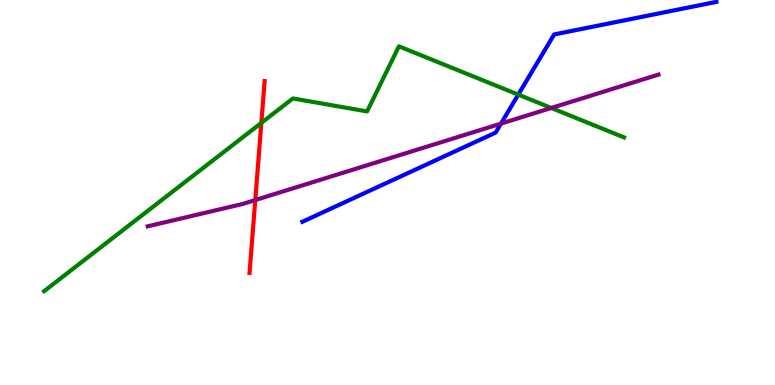[{'lines': ['blue', 'red'], 'intersections': []}, {'lines': ['green', 'red'], 'intersections': [{'x': 3.37, 'y': 6.81}]}, {'lines': ['purple', 'red'], 'intersections': [{'x': 3.29, 'y': 4.8}]}, {'lines': ['blue', 'green'], 'intersections': [{'x': 6.69, 'y': 7.54}]}, {'lines': ['blue', 'purple'], 'intersections': [{'x': 6.46, 'y': 6.79}]}, {'lines': ['green', 'purple'], 'intersections': [{'x': 7.11, 'y': 7.2}]}]